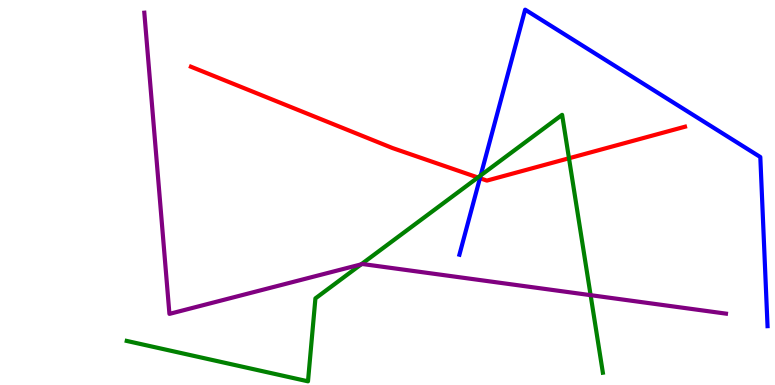[{'lines': ['blue', 'red'], 'intersections': [{'x': 6.19, 'y': 5.37}]}, {'lines': ['green', 'red'], 'intersections': [{'x': 6.17, 'y': 5.39}, {'x': 7.34, 'y': 5.89}]}, {'lines': ['purple', 'red'], 'intersections': []}, {'lines': ['blue', 'green'], 'intersections': [{'x': 6.2, 'y': 5.44}]}, {'lines': ['blue', 'purple'], 'intersections': []}, {'lines': ['green', 'purple'], 'intersections': [{'x': 4.66, 'y': 3.13}, {'x': 7.62, 'y': 2.33}]}]